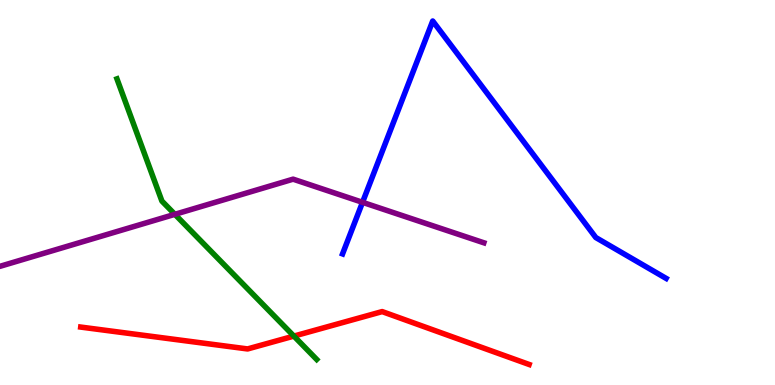[{'lines': ['blue', 'red'], 'intersections': []}, {'lines': ['green', 'red'], 'intersections': [{'x': 3.79, 'y': 1.27}]}, {'lines': ['purple', 'red'], 'intersections': []}, {'lines': ['blue', 'green'], 'intersections': []}, {'lines': ['blue', 'purple'], 'intersections': [{'x': 4.68, 'y': 4.74}]}, {'lines': ['green', 'purple'], 'intersections': [{'x': 2.26, 'y': 4.43}]}]